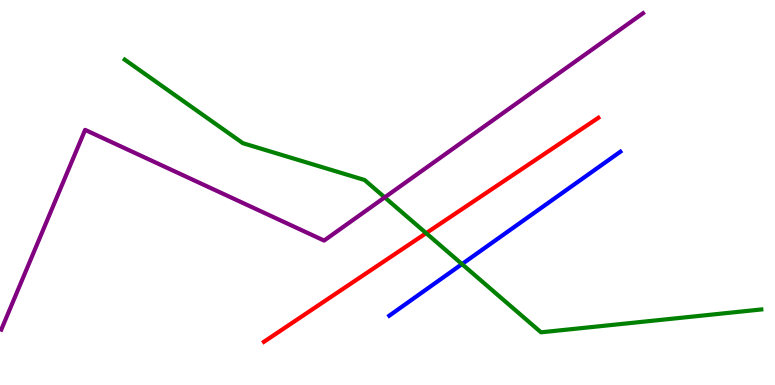[{'lines': ['blue', 'red'], 'intersections': []}, {'lines': ['green', 'red'], 'intersections': [{'x': 5.5, 'y': 3.94}]}, {'lines': ['purple', 'red'], 'intersections': []}, {'lines': ['blue', 'green'], 'intersections': [{'x': 5.96, 'y': 3.14}]}, {'lines': ['blue', 'purple'], 'intersections': []}, {'lines': ['green', 'purple'], 'intersections': [{'x': 4.96, 'y': 4.87}]}]